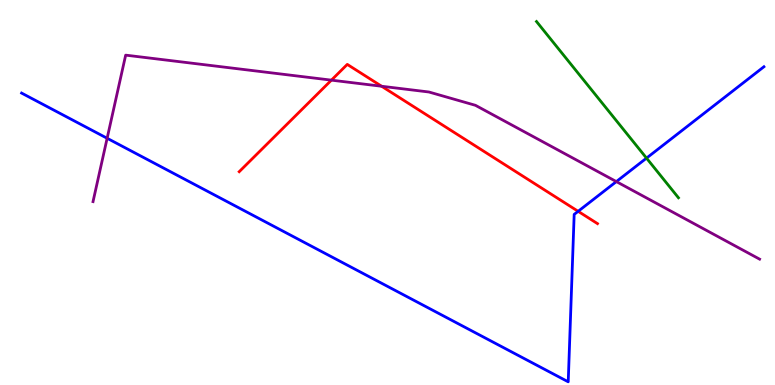[{'lines': ['blue', 'red'], 'intersections': [{'x': 7.46, 'y': 4.51}]}, {'lines': ['green', 'red'], 'intersections': []}, {'lines': ['purple', 'red'], 'intersections': [{'x': 4.28, 'y': 7.92}, {'x': 4.92, 'y': 7.76}]}, {'lines': ['blue', 'green'], 'intersections': [{'x': 8.34, 'y': 5.89}]}, {'lines': ['blue', 'purple'], 'intersections': [{'x': 1.38, 'y': 6.41}, {'x': 7.95, 'y': 5.28}]}, {'lines': ['green', 'purple'], 'intersections': []}]